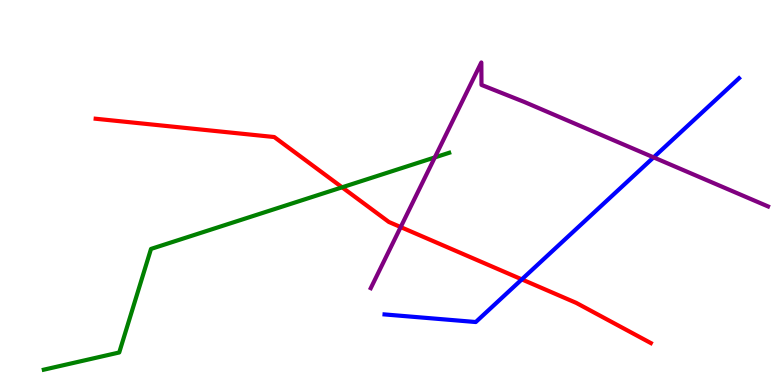[{'lines': ['blue', 'red'], 'intersections': [{'x': 6.73, 'y': 2.74}]}, {'lines': ['green', 'red'], 'intersections': [{'x': 4.41, 'y': 5.13}]}, {'lines': ['purple', 'red'], 'intersections': [{'x': 5.17, 'y': 4.1}]}, {'lines': ['blue', 'green'], 'intersections': []}, {'lines': ['blue', 'purple'], 'intersections': [{'x': 8.43, 'y': 5.91}]}, {'lines': ['green', 'purple'], 'intersections': [{'x': 5.61, 'y': 5.91}]}]